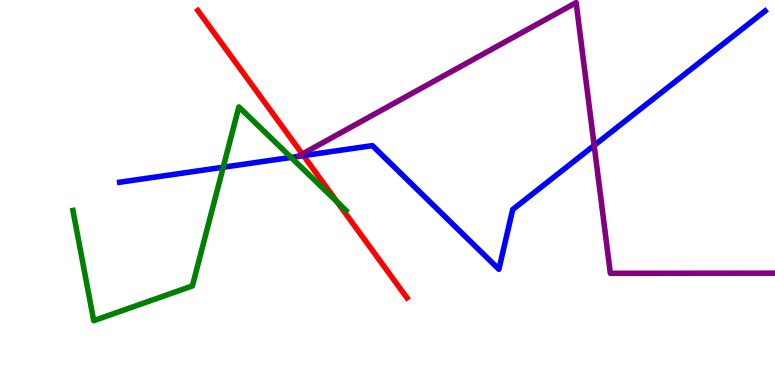[{'lines': ['blue', 'red'], 'intersections': [{'x': 3.92, 'y': 5.96}]}, {'lines': ['green', 'red'], 'intersections': [{'x': 4.35, 'y': 4.75}]}, {'lines': ['purple', 'red'], 'intersections': [{'x': 3.9, 'y': 6.0}]}, {'lines': ['blue', 'green'], 'intersections': [{'x': 2.88, 'y': 5.66}, {'x': 3.76, 'y': 5.91}]}, {'lines': ['blue', 'purple'], 'intersections': [{'x': 7.67, 'y': 6.22}]}, {'lines': ['green', 'purple'], 'intersections': []}]